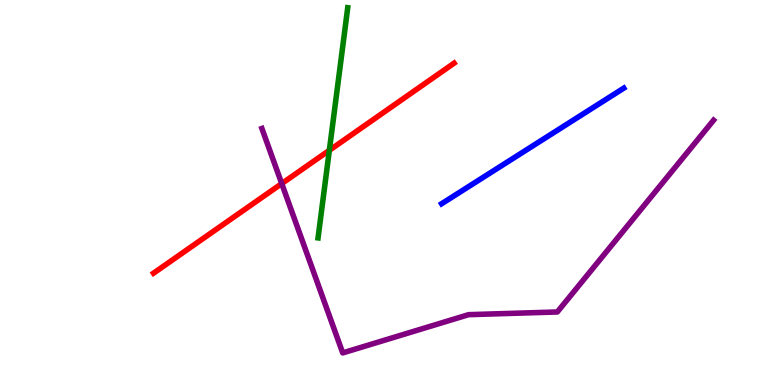[{'lines': ['blue', 'red'], 'intersections': []}, {'lines': ['green', 'red'], 'intersections': [{'x': 4.25, 'y': 6.1}]}, {'lines': ['purple', 'red'], 'intersections': [{'x': 3.64, 'y': 5.23}]}, {'lines': ['blue', 'green'], 'intersections': []}, {'lines': ['blue', 'purple'], 'intersections': []}, {'lines': ['green', 'purple'], 'intersections': []}]